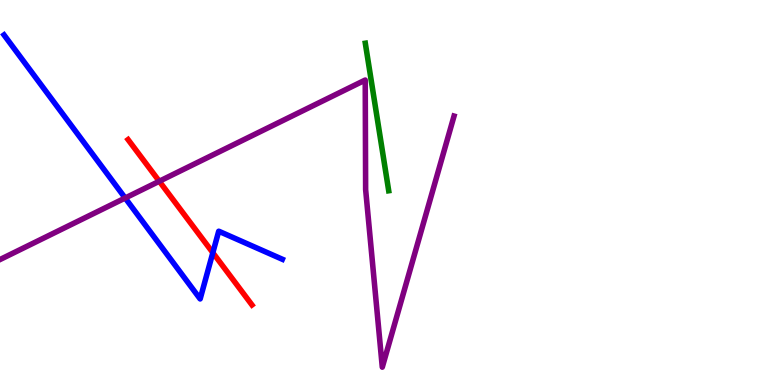[{'lines': ['blue', 'red'], 'intersections': [{'x': 2.75, 'y': 3.44}]}, {'lines': ['green', 'red'], 'intersections': []}, {'lines': ['purple', 'red'], 'intersections': [{'x': 2.06, 'y': 5.29}]}, {'lines': ['blue', 'green'], 'intersections': []}, {'lines': ['blue', 'purple'], 'intersections': [{'x': 1.62, 'y': 4.86}]}, {'lines': ['green', 'purple'], 'intersections': []}]